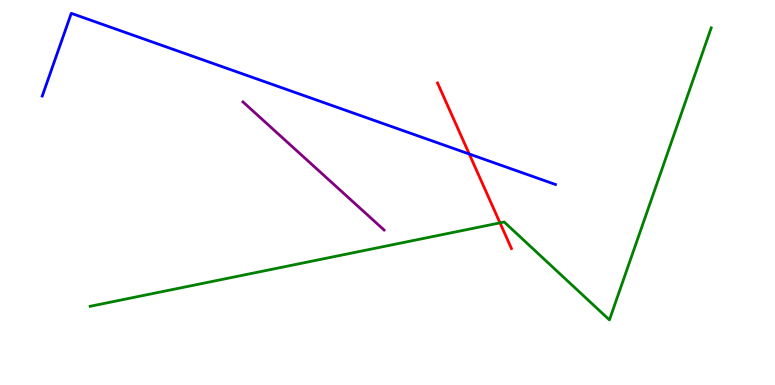[{'lines': ['blue', 'red'], 'intersections': [{'x': 6.05, 'y': 6.0}]}, {'lines': ['green', 'red'], 'intersections': [{'x': 6.45, 'y': 4.21}]}, {'lines': ['purple', 'red'], 'intersections': []}, {'lines': ['blue', 'green'], 'intersections': []}, {'lines': ['blue', 'purple'], 'intersections': []}, {'lines': ['green', 'purple'], 'intersections': []}]